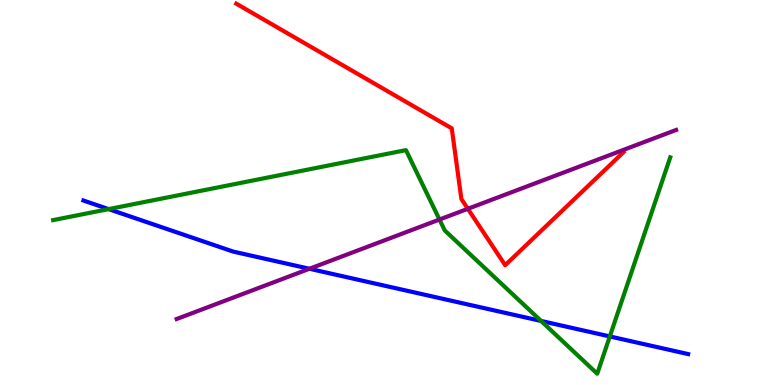[{'lines': ['blue', 'red'], 'intersections': []}, {'lines': ['green', 'red'], 'intersections': []}, {'lines': ['purple', 'red'], 'intersections': [{'x': 6.04, 'y': 4.58}]}, {'lines': ['blue', 'green'], 'intersections': [{'x': 1.4, 'y': 4.57}, {'x': 6.98, 'y': 1.66}, {'x': 7.87, 'y': 1.26}]}, {'lines': ['blue', 'purple'], 'intersections': [{'x': 3.99, 'y': 3.02}]}, {'lines': ['green', 'purple'], 'intersections': [{'x': 5.67, 'y': 4.3}]}]